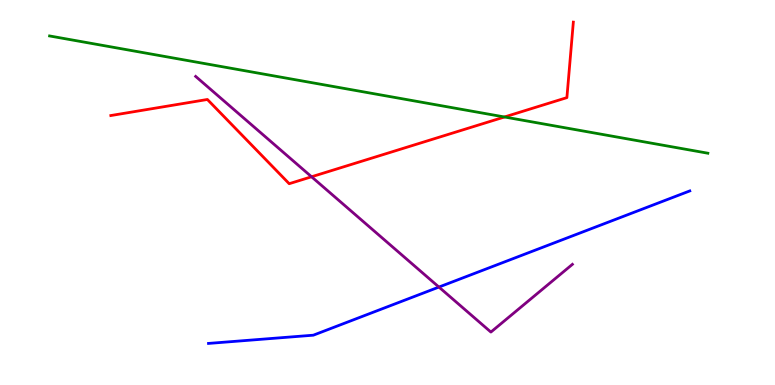[{'lines': ['blue', 'red'], 'intersections': []}, {'lines': ['green', 'red'], 'intersections': [{'x': 6.51, 'y': 6.96}]}, {'lines': ['purple', 'red'], 'intersections': [{'x': 4.02, 'y': 5.41}]}, {'lines': ['blue', 'green'], 'intersections': []}, {'lines': ['blue', 'purple'], 'intersections': [{'x': 5.66, 'y': 2.54}]}, {'lines': ['green', 'purple'], 'intersections': []}]